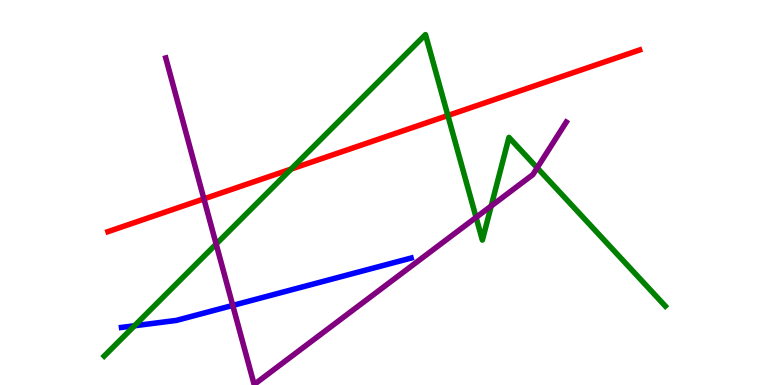[{'lines': ['blue', 'red'], 'intersections': []}, {'lines': ['green', 'red'], 'intersections': [{'x': 3.76, 'y': 5.61}, {'x': 5.78, 'y': 7.0}]}, {'lines': ['purple', 'red'], 'intersections': [{'x': 2.63, 'y': 4.83}]}, {'lines': ['blue', 'green'], 'intersections': [{'x': 1.74, 'y': 1.54}]}, {'lines': ['blue', 'purple'], 'intersections': [{'x': 3.0, 'y': 2.07}]}, {'lines': ['green', 'purple'], 'intersections': [{'x': 2.79, 'y': 3.66}, {'x': 6.14, 'y': 4.35}, {'x': 6.34, 'y': 4.65}, {'x': 6.93, 'y': 5.64}]}]